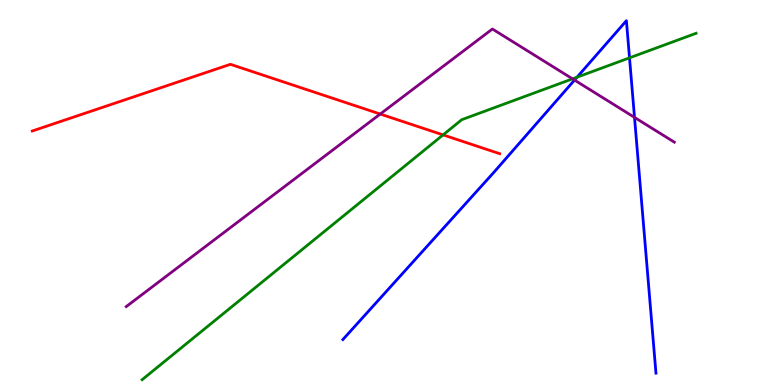[{'lines': ['blue', 'red'], 'intersections': []}, {'lines': ['green', 'red'], 'intersections': [{'x': 5.72, 'y': 6.5}]}, {'lines': ['purple', 'red'], 'intersections': [{'x': 4.91, 'y': 7.04}]}, {'lines': ['blue', 'green'], 'intersections': [{'x': 7.45, 'y': 8.0}, {'x': 8.12, 'y': 8.5}]}, {'lines': ['blue', 'purple'], 'intersections': [{'x': 7.41, 'y': 7.92}, {'x': 8.19, 'y': 6.95}]}, {'lines': ['green', 'purple'], 'intersections': [{'x': 7.39, 'y': 7.95}]}]